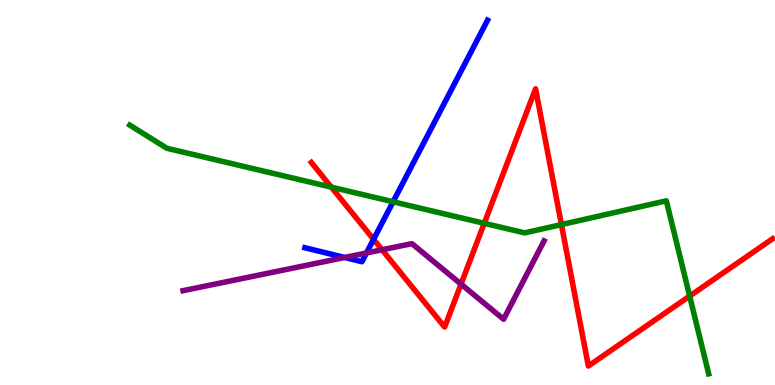[{'lines': ['blue', 'red'], 'intersections': [{'x': 4.82, 'y': 3.78}]}, {'lines': ['green', 'red'], 'intersections': [{'x': 4.28, 'y': 5.14}, {'x': 6.25, 'y': 4.2}, {'x': 7.24, 'y': 4.17}, {'x': 8.9, 'y': 2.31}]}, {'lines': ['purple', 'red'], 'intersections': [{'x': 4.93, 'y': 3.51}, {'x': 5.95, 'y': 2.62}]}, {'lines': ['blue', 'green'], 'intersections': [{'x': 5.07, 'y': 4.76}]}, {'lines': ['blue', 'purple'], 'intersections': [{'x': 4.45, 'y': 3.31}, {'x': 4.73, 'y': 3.43}]}, {'lines': ['green', 'purple'], 'intersections': []}]